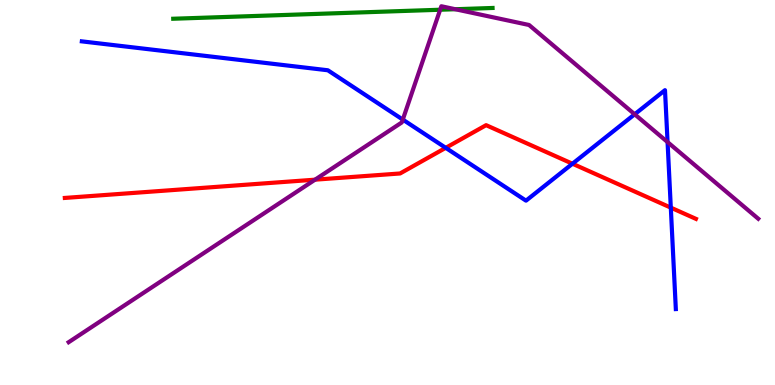[{'lines': ['blue', 'red'], 'intersections': [{'x': 5.75, 'y': 6.16}, {'x': 7.39, 'y': 5.75}, {'x': 8.66, 'y': 4.61}]}, {'lines': ['green', 'red'], 'intersections': []}, {'lines': ['purple', 'red'], 'intersections': [{'x': 4.07, 'y': 5.33}]}, {'lines': ['blue', 'green'], 'intersections': []}, {'lines': ['blue', 'purple'], 'intersections': [{'x': 5.2, 'y': 6.89}, {'x': 8.19, 'y': 7.03}, {'x': 8.61, 'y': 6.31}]}, {'lines': ['green', 'purple'], 'intersections': [{'x': 5.68, 'y': 9.75}, {'x': 5.87, 'y': 9.76}]}]